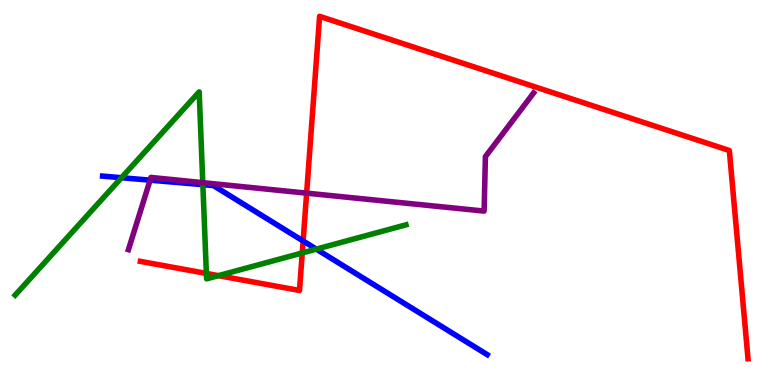[{'lines': ['blue', 'red'], 'intersections': [{'x': 3.91, 'y': 3.74}]}, {'lines': ['green', 'red'], 'intersections': [{'x': 2.66, 'y': 2.9}, {'x': 2.82, 'y': 2.84}, {'x': 3.9, 'y': 3.43}]}, {'lines': ['purple', 'red'], 'intersections': [{'x': 3.96, 'y': 4.98}]}, {'lines': ['blue', 'green'], 'intersections': [{'x': 1.57, 'y': 5.38}, {'x': 2.62, 'y': 5.2}, {'x': 4.08, 'y': 3.53}]}, {'lines': ['blue', 'purple'], 'intersections': [{'x': 1.94, 'y': 5.32}]}, {'lines': ['green', 'purple'], 'intersections': [{'x': 2.62, 'y': 5.26}]}]